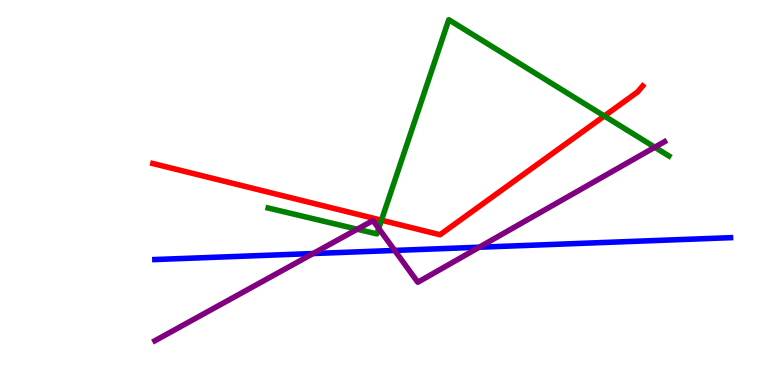[{'lines': ['blue', 'red'], 'intersections': []}, {'lines': ['green', 'red'], 'intersections': [{'x': 4.92, 'y': 4.28}, {'x': 7.8, 'y': 6.99}]}, {'lines': ['purple', 'red'], 'intersections': []}, {'lines': ['blue', 'green'], 'intersections': []}, {'lines': ['blue', 'purple'], 'intersections': [{'x': 4.04, 'y': 3.41}, {'x': 5.09, 'y': 3.5}, {'x': 6.18, 'y': 3.58}]}, {'lines': ['green', 'purple'], 'intersections': [{'x': 4.61, 'y': 4.05}, {'x': 4.89, 'y': 4.07}, {'x': 8.45, 'y': 6.18}]}]